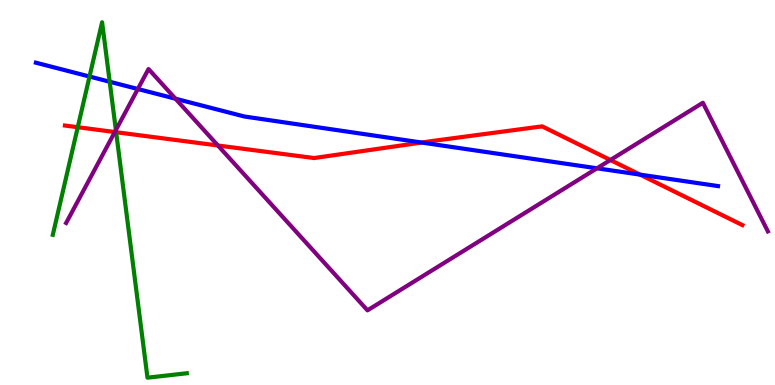[{'lines': ['blue', 'red'], 'intersections': [{'x': 5.44, 'y': 6.3}, {'x': 8.26, 'y': 5.46}]}, {'lines': ['green', 'red'], 'intersections': [{'x': 1.0, 'y': 6.7}, {'x': 1.5, 'y': 6.57}]}, {'lines': ['purple', 'red'], 'intersections': [{'x': 1.48, 'y': 6.57}, {'x': 2.81, 'y': 6.22}, {'x': 7.88, 'y': 5.84}]}, {'lines': ['blue', 'green'], 'intersections': [{'x': 1.16, 'y': 8.01}, {'x': 1.42, 'y': 7.88}]}, {'lines': ['blue', 'purple'], 'intersections': [{'x': 1.78, 'y': 7.69}, {'x': 2.26, 'y': 7.44}, {'x': 7.7, 'y': 5.63}]}, {'lines': ['green', 'purple'], 'intersections': [{'x': 1.5, 'y': 6.62}]}]